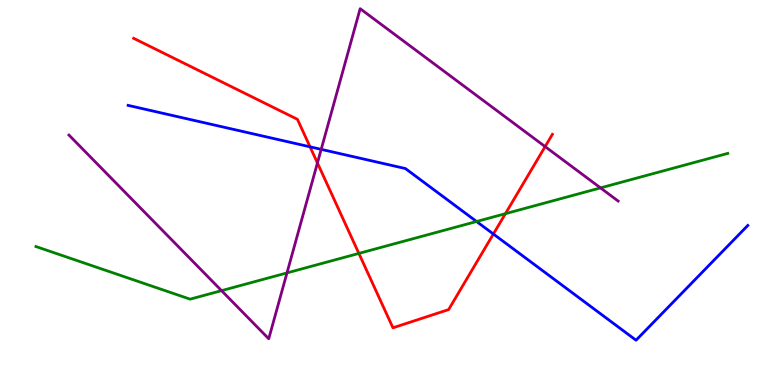[{'lines': ['blue', 'red'], 'intersections': [{'x': 4.0, 'y': 6.19}, {'x': 6.37, 'y': 3.92}]}, {'lines': ['green', 'red'], 'intersections': [{'x': 4.63, 'y': 3.42}, {'x': 6.52, 'y': 4.45}]}, {'lines': ['purple', 'red'], 'intersections': [{'x': 4.1, 'y': 5.77}, {'x': 7.03, 'y': 6.19}]}, {'lines': ['blue', 'green'], 'intersections': [{'x': 6.15, 'y': 4.25}]}, {'lines': ['blue', 'purple'], 'intersections': [{'x': 4.14, 'y': 6.12}]}, {'lines': ['green', 'purple'], 'intersections': [{'x': 2.86, 'y': 2.45}, {'x': 3.7, 'y': 2.91}, {'x': 7.75, 'y': 5.12}]}]